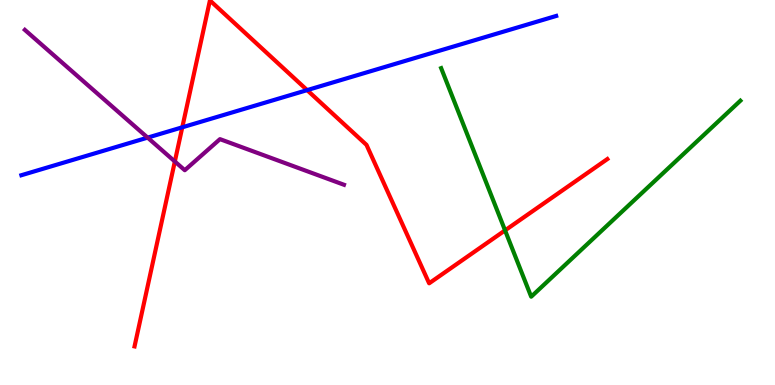[{'lines': ['blue', 'red'], 'intersections': [{'x': 2.35, 'y': 6.69}, {'x': 3.96, 'y': 7.66}]}, {'lines': ['green', 'red'], 'intersections': [{'x': 6.52, 'y': 4.02}]}, {'lines': ['purple', 'red'], 'intersections': [{'x': 2.26, 'y': 5.81}]}, {'lines': ['blue', 'green'], 'intersections': []}, {'lines': ['blue', 'purple'], 'intersections': [{'x': 1.9, 'y': 6.43}]}, {'lines': ['green', 'purple'], 'intersections': []}]